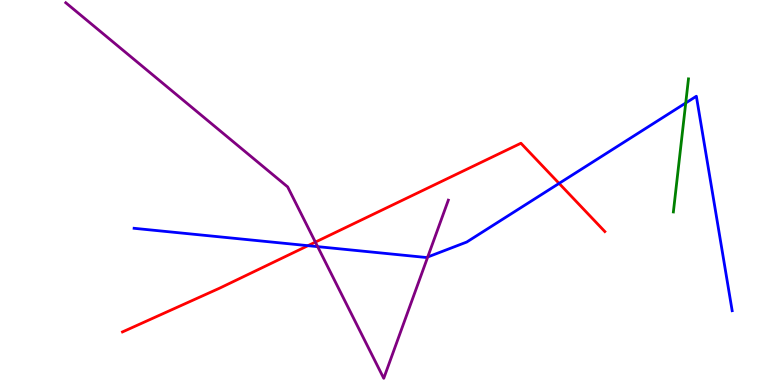[{'lines': ['blue', 'red'], 'intersections': [{'x': 3.97, 'y': 3.62}, {'x': 7.21, 'y': 5.24}]}, {'lines': ['green', 'red'], 'intersections': []}, {'lines': ['purple', 'red'], 'intersections': [{'x': 4.07, 'y': 3.71}]}, {'lines': ['blue', 'green'], 'intersections': [{'x': 8.85, 'y': 7.32}]}, {'lines': ['blue', 'purple'], 'intersections': [{'x': 4.1, 'y': 3.59}, {'x': 5.52, 'y': 3.32}]}, {'lines': ['green', 'purple'], 'intersections': []}]